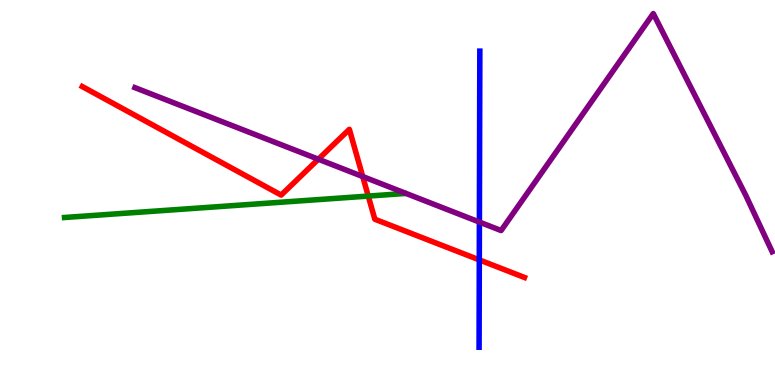[{'lines': ['blue', 'red'], 'intersections': [{'x': 6.18, 'y': 3.25}]}, {'lines': ['green', 'red'], 'intersections': [{'x': 4.75, 'y': 4.91}]}, {'lines': ['purple', 'red'], 'intersections': [{'x': 4.11, 'y': 5.86}, {'x': 4.68, 'y': 5.41}]}, {'lines': ['blue', 'green'], 'intersections': []}, {'lines': ['blue', 'purple'], 'intersections': [{'x': 6.19, 'y': 4.23}]}, {'lines': ['green', 'purple'], 'intersections': []}]